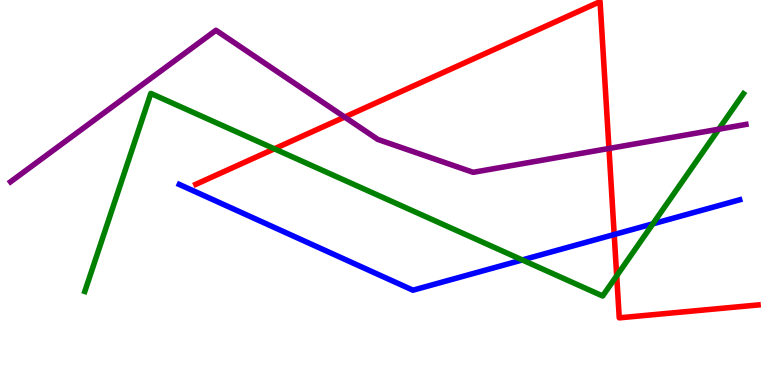[{'lines': ['blue', 'red'], 'intersections': [{'x': 7.93, 'y': 3.91}]}, {'lines': ['green', 'red'], 'intersections': [{'x': 3.54, 'y': 6.13}, {'x': 7.96, 'y': 2.84}]}, {'lines': ['purple', 'red'], 'intersections': [{'x': 4.45, 'y': 6.96}, {'x': 7.86, 'y': 6.14}]}, {'lines': ['blue', 'green'], 'intersections': [{'x': 6.74, 'y': 3.25}, {'x': 8.42, 'y': 4.19}]}, {'lines': ['blue', 'purple'], 'intersections': []}, {'lines': ['green', 'purple'], 'intersections': [{'x': 9.27, 'y': 6.64}]}]